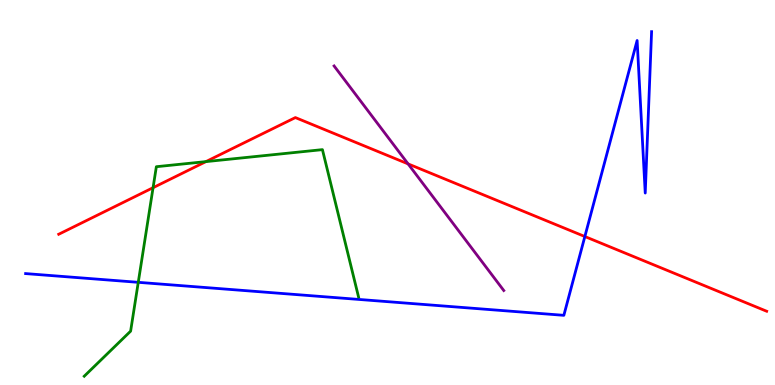[{'lines': ['blue', 'red'], 'intersections': [{'x': 7.55, 'y': 3.86}]}, {'lines': ['green', 'red'], 'intersections': [{'x': 1.98, 'y': 5.12}, {'x': 2.66, 'y': 5.8}]}, {'lines': ['purple', 'red'], 'intersections': [{'x': 5.27, 'y': 5.74}]}, {'lines': ['blue', 'green'], 'intersections': [{'x': 1.78, 'y': 2.67}]}, {'lines': ['blue', 'purple'], 'intersections': []}, {'lines': ['green', 'purple'], 'intersections': []}]